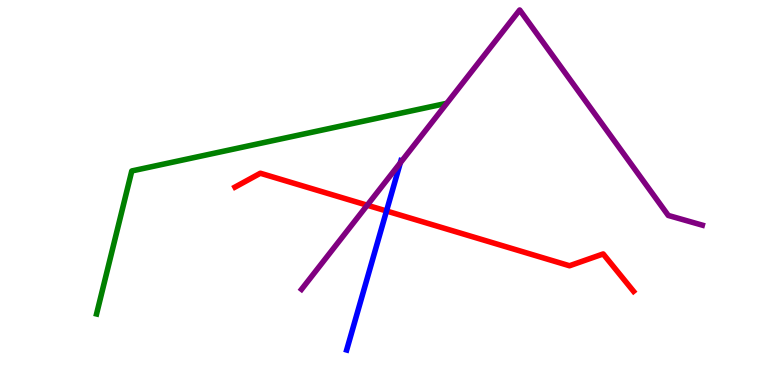[{'lines': ['blue', 'red'], 'intersections': [{'x': 4.99, 'y': 4.52}]}, {'lines': ['green', 'red'], 'intersections': []}, {'lines': ['purple', 'red'], 'intersections': [{'x': 4.74, 'y': 4.67}]}, {'lines': ['blue', 'green'], 'intersections': []}, {'lines': ['blue', 'purple'], 'intersections': [{'x': 5.17, 'y': 5.77}]}, {'lines': ['green', 'purple'], 'intersections': []}]